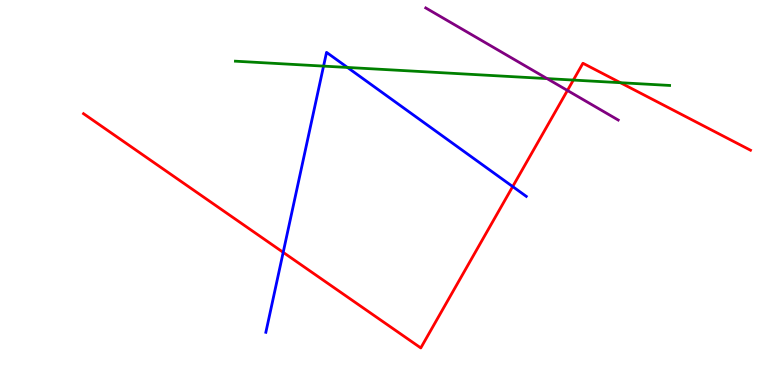[{'lines': ['blue', 'red'], 'intersections': [{'x': 3.65, 'y': 3.45}, {'x': 6.62, 'y': 5.15}]}, {'lines': ['green', 'red'], 'intersections': [{'x': 7.4, 'y': 7.92}, {'x': 8.01, 'y': 7.85}]}, {'lines': ['purple', 'red'], 'intersections': [{'x': 7.32, 'y': 7.65}]}, {'lines': ['blue', 'green'], 'intersections': [{'x': 4.17, 'y': 8.28}, {'x': 4.48, 'y': 8.25}]}, {'lines': ['blue', 'purple'], 'intersections': []}, {'lines': ['green', 'purple'], 'intersections': [{'x': 7.06, 'y': 7.96}]}]